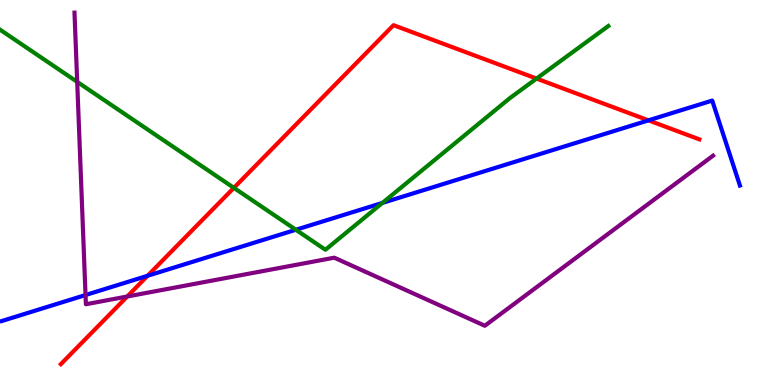[{'lines': ['blue', 'red'], 'intersections': [{'x': 1.9, 'y': 2.84}, {'x': 8.37, 'y': 6.87}]}, {'lines': ['green', 'red'], 'intersections': [{'x': 3.02, 'y': 5.12}, {'x': 6.92, 'y': 7.96}]}, {'lines': ['purple', 'red'], 'intersections': [{'x': 1.64, 'y': 2.3}]}, {'lines': ['blue', 'green'], 'intersections': [{'x': 3.82, 'y': 4.03}, {'x': 4.93, 'y': 4.73}]}, {'lines': ['blue', 'purple'], 'intersections': [{'x': 1.1, 'y': 2.34}]}, {'lines': ['green', 'purple'], 'intersections': [{'x': 0.996, 'y': 7.87}]}]